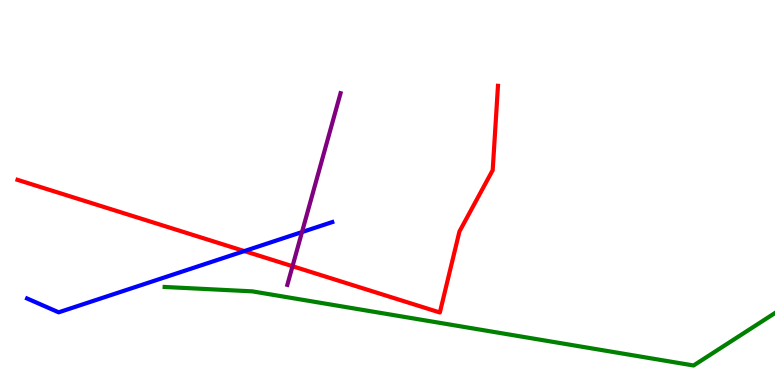[{'lines': ['blue', 'red'], 'intersections': [{'x': 3.15, 'y': 3.48}]}, {'lines': ['green', 'red'], 'intersections': []}, {'lines': ['purple', 'red'], 'intersections': [{'x': 3.77, 'y': 3.09}]}, {'lines': ['blue', 'green'], 'intersections': []}, {'lines': ['blue', 'purple'], 'intersections': [{'x': 3.9, 'y': 3.97}]}, {'lines': ['green', 'purple'], 'intersections': []}]